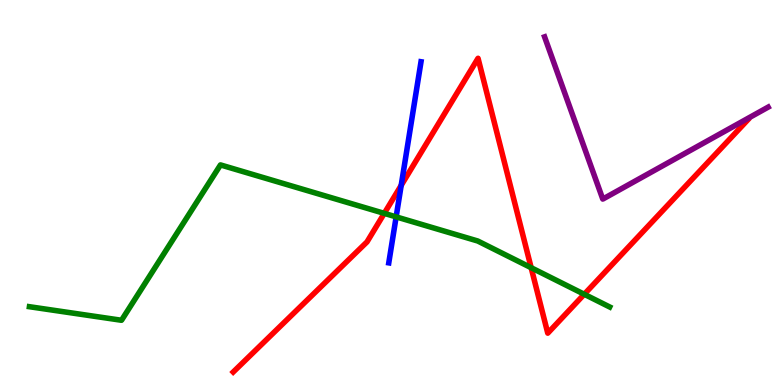[{'lines': ['blue', 'red'], 'intersections': [{'x': 5.18, 'y': 5.19}]}, {'lines': ['green', 'red'], 'intersections': [{'x': 4.96, 'y': 4.46}, {'x': 6.85, 'y': 3.05}, {'x': 7.54, 'y': 2.36}]}, {'lines': ['purple', 'red'], 'intersections': []}, {'lines': ['blue', 'green'], 'intersections': [{'x': 5.11, 'y': 4.37}]}, {'lines': ['blue', 'purple'], 'intersections': []}, {'lines': ['green', 'purple'], 'intersections': []}]